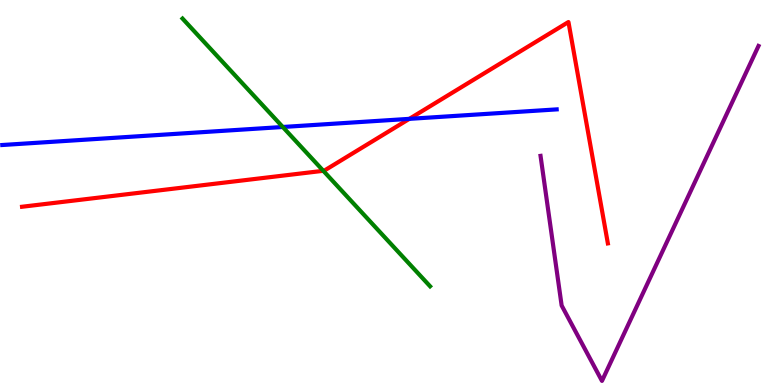[{'lines': ['blue', 'red'], 'intersections': [{'x': 5.28, 'y': 6.91}]}, {'lines': ['green', 'red'], 'intersections': [{'x': 4.17, 'y': 5.56}]}, {'lines': ['purple', 'red'], 'intersections': []}, {'lines': ['blue', 'green'], 'intersections': [{'x': 3.65, 'y': 6.7}]}, {'lines': ['blue', 'purple'], 'intersections': []}, {'lines': ['green', 'purple'], 'intersections': []}]